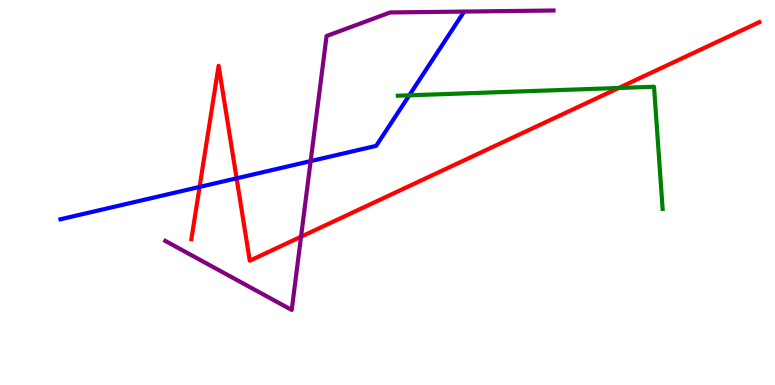[{'lines': ['blue', 'red'], 'intersections': [{'x': 2.58, 'y': 5.14}, {'x': 3.05, 'y': 5.37}]}, {'lines': ['green', 'red'], 'intersections': [{'x': 7.98, 'y': 7.71}]}, {'lines': ['purple', 'red'], 'intersections': [{'x': 3.88, 'y': 3.85}]}, {'lines': ['blue', 'green'], 'intersections': [{'x': 5.28, 'y': 7.52}]}, {'lines': ['blue', 'purple'], 'intersections': [{'x': 4.01, 'y': 5.82}]}, {'lines': ['green', 'purple'], 'intersections': []}]